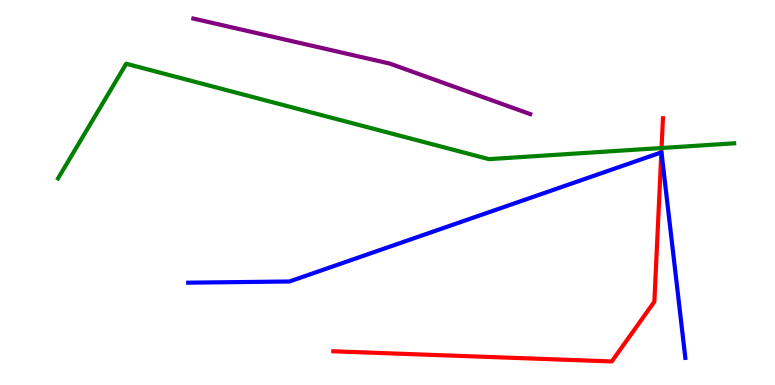[{'lines': ['blue', 'red'], 'intersections': [{'x': 8.53, 'y': 6.04}]}, {'lines': ['green', 'red'], 'intersections': [{'x': 8.54, 'y': 6.16}]}, {'lines': ['purple', 'red'], 'intersections': []}, {'lines': ['blue', 'green'], 'intersections': []}, {'lines': ['blue', 'purple'], 'intersections': []}, {'lines': ['green', 'purple'], 'intersections': []}]